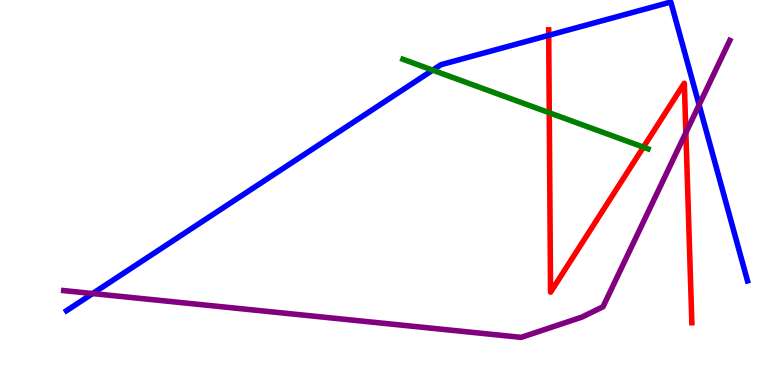[{'lines': ['blue', 'red'], 'intersections': [{'x': 7.08, 'y': 9.08}]}, {'lines': ['green', 'red'], 'intersections': [{'x': 7.09, 'y': 7.07}, {'x': 8.3, 'y': 6.18}]}, {'lines': ['purple', 'red'], 'intersections': [{'x': 8.85, 'y': 6.55}]}, {'lines': ['blue', 'green'], 'intersections': [{'x': 5.58, 'y': 8.18}]}, {'lines': ['blue', 'purple'], 'intersections': [{'x': 1.2, 'y': 2.38}, {'x': 9.02, 'y': 7.28}]}, {'lines': ['green', 'purple'], 'intersections': []}]